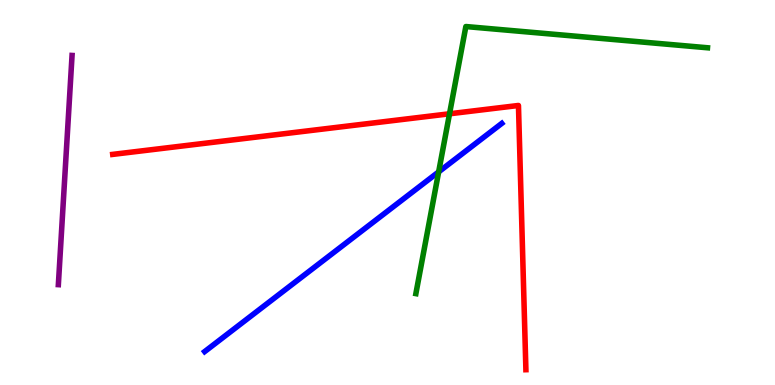[{'lines': ['blue', 'red'], 'intersections': []}, {'lines': ['green', 'red'], 'intersections': [{'x': 5.8, 'y': 7.04}]}, {'lines': ['purple', 'red'], 'intersections': []}, {'lines': ['blue', 'green'], 'intersections': [{'x': 5.66, 'y': 5.54}]}, {'lines': ['blue', 'purple'], 'intersections': []}, {'lines': ['green', 'purple'], 'intersections': []}]